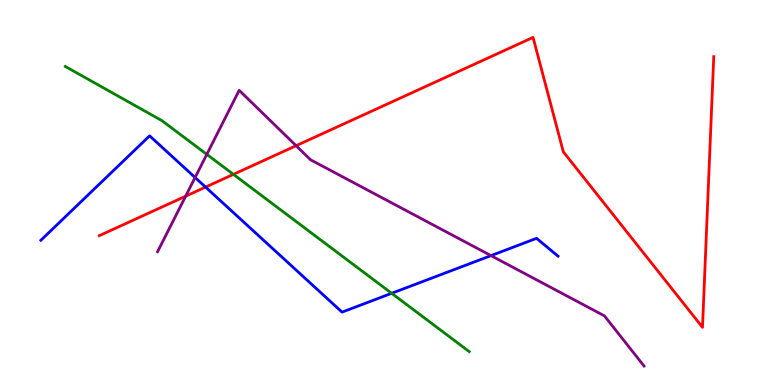[{'lines': ['blue', 'red'], 'intersections': [{'x': 2.65, 'y': 5.14}]}, {'lines': ['green', 'red'], 'intersections': [{'x': 3.01, 'y': 5.47}]}, {'lines': ['purple', 'red'], 'intersections': [{'x': 2.4, 'y': 4.9}, {'x': 3.82, 'y': 6.22}]}, {'lines': ['blue', 'green'], 'intersections': [{'x': 5.05, 'y': 2.38}]}, {'lines': ['blue', 'purple'], 'intersections': [{'x': 2.52, 'y': 5.39}, {'x': 6.34, 'y': 3.36}]}, {'lines': ['green', 'purple'], 'intersections': [{'x': 2.67, 'y': 5.99}]}]